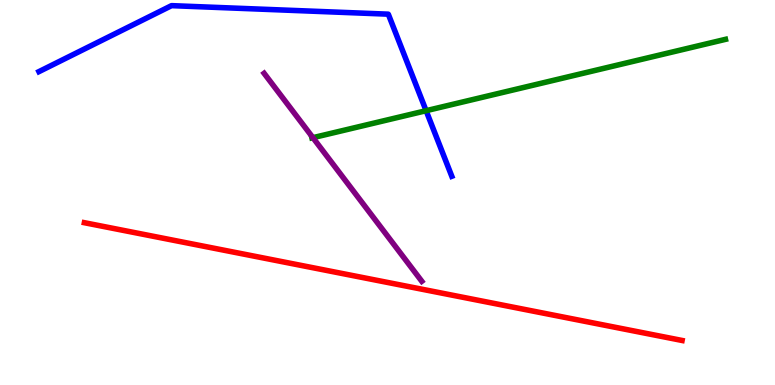[{'lines': ['blue', 'red'], 'intersections': []}, {'lines': ['green', 'red'], 'intersections': []}, {'lines': ['purple', 'red'], 'intersections': []}, {'lines': ['blue', 'green'], 'intersections': [{'x': 5.5, 'y': 7.12}]}, {'lines': ['blue', 'purple'], 'intersections': []}, {'lines': ['green', 'purple'], 'intersections': [{'x': 4.04, 'y': 6.42}]}]